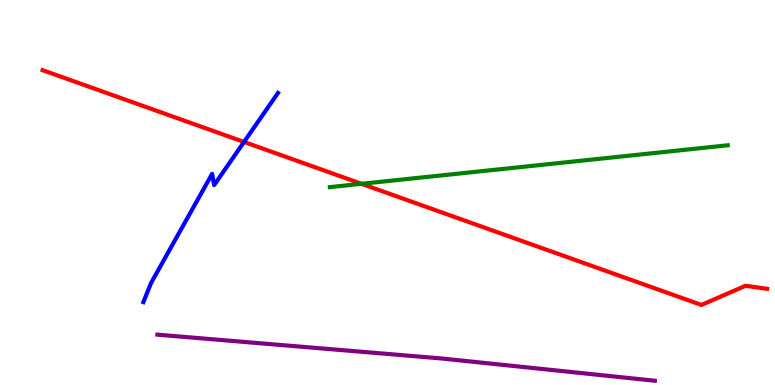[{'lines': ['blue', 'red'], 'intersections': [{'x': 3.15, 'y': 6.31}]}, {'lines': ['green', 'red'], 'intersections': [{'x': 4.66, 'y': 5.23}]}, {'lines': ['purple', 'red'], 'intersections': []}, {'lines': ['blue', 'green'], 'intersections': []}, {'lines': ['blue', 'purple'], 'intersections': []}, {'lines': ['green', 'purple'], 'intersections': []}]